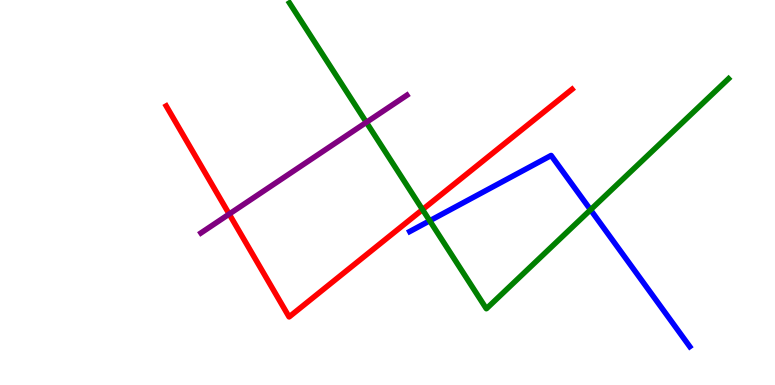[{'lines': ['blue', 'red'], 'intersections': []}, {'lines': ['green', 'red'], 'intersections': [{'x': 5.45, 'y': 4.56}]}, {'lines': ['purple', 'red'], 'intersections': [{'x': 2.96, 'y': 4.44}]}, {'lines': ['blue', 'green'], 'intersections': [{'x': 5.54, 'y': 4.27}, {'x': 7.62, 'y': 4.55}]}, {'lines': ['blue', 'purple'], 'intersections': []}, {'lines': ['green', 'purple'], 'intersections': [{'x': 4.73, 'y': 6.82}]}]